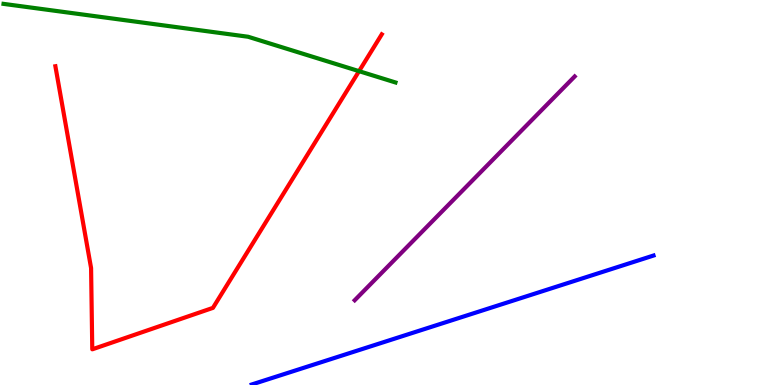[{'lines': ['blue', 'red'], 'intersections': []}, {'lines': ['green', 'red'], 'intersections': [{'x': 4.63, 'y': 8.15}]}, {'lines': ['purple', 'red'], 'intersections': []}, {'lines': ['blue', 'green'], 'intersections': []}, {'lines': ['blue', 'purple'], 'intersections': []}, {'lines': ['green', 'purple'], 'intersections': []}]